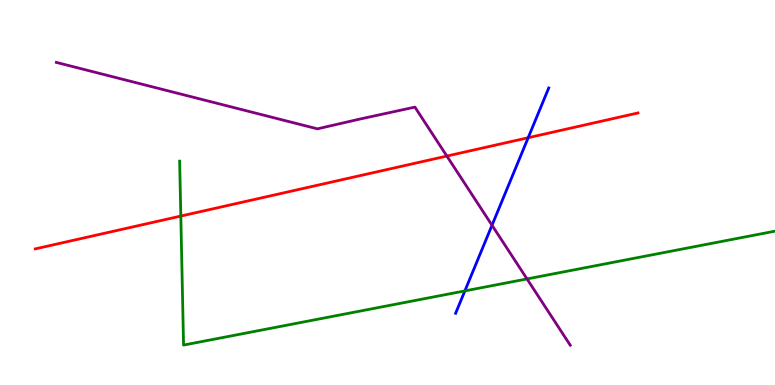[{'lines': ['blue', 'red'], 'intersections': [{'x': 6.82, 'y': 6.42}]}, {'lines': ['green', 'red'], 'intersections': [{'x': 2.33, 'y': 4.39}]}, {'lines': ['purple', 'red'], 'intersections': [{'x': 5.77, 'y': 5.95}]}, {'lines': ['blue', 'green'], 'intersections': [{'x': 6.0, 'y': 2.44}]}, {'lines': ['blue', 'purple'], 'intersections': [{'x': 6.35, 'y': 4.15}]}, {'lines': ['green', 'purple'], 'intersections': [{'x': 6.8, 'y': 2.76}]}]